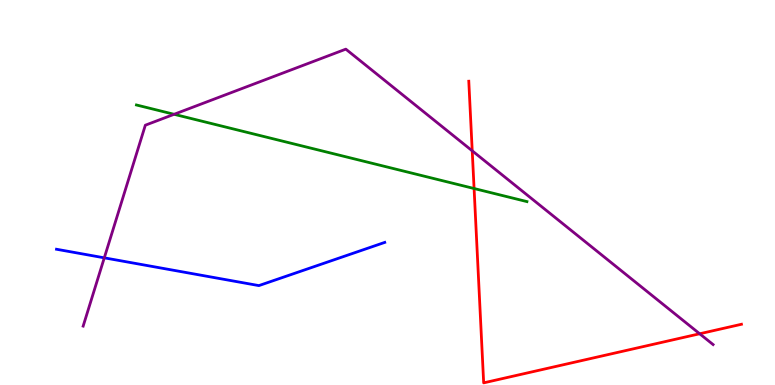[{'lines': ['blue', 'red'], 'intersections': []}, {'lines': ['green', 'red'], 'intersections': [{'x': 6.12, 'y': 5.1}]}, {'lines': ['purple', 'red'], 'intersections': [{'x': 6.09, 'y': 6.08}, {'x': 9.03, 'y': 1.33}]}, {'lines': ['blue', 'green'], 'intersections': []}, {'lines': ['blue', 'purple'], 'intersections': [{'x': 1.35, 'y': 3.3}]}, {'lines': ['green', 'purple'], 'intersections': [{'x': 2.25, 'y': 7.03}]}]